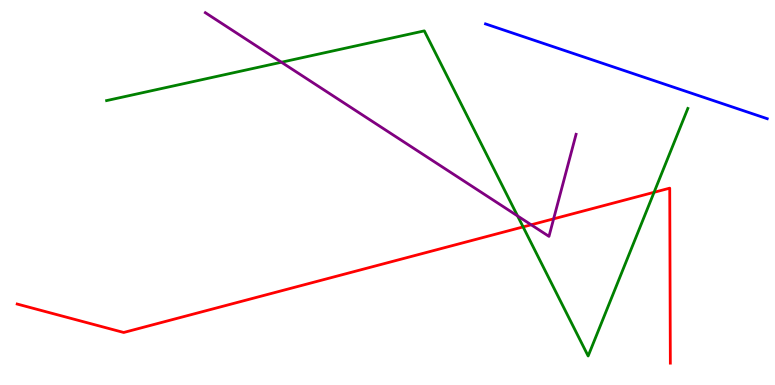[{'lines': ['blue', 'red'], 'intersections': []}, {'lines': ['green', 'red'], 'intersections': [{'x': 6.75, 'y': 4.11}, {'x': 8.44, 'y': 5.01}]}, {'lines': ['purple', 'red'], 'intersections': [{'x': 6.85, 'y': 4.16}, {'x': 7.14, 'y': 4.32}]}, {'lines': ['blue', 'green'], 'intersections': []}, {'lines': ['blue', 'purple'], 'intersections': []}, {'lines': ['green', 'purple'], 'intersections': [{'x': 3.63, 'y': 8.38}, {'x': 6.68, 'y': 4.39}]}]